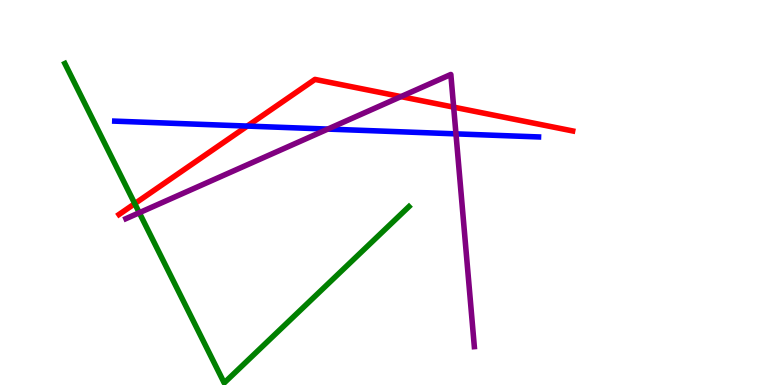[{'lines': ['blue', 'red'], 'intersections': [{'x': 3.19, 'y': 6.73}]}, {'lines': ['green', 'red'], 'intersections': [{'x': 1.74, 'y': 4.71}]}, {'lines': ['purple', 'red'], 'intersections': [{'x': 5.17, 'y': 7.49}, {'x': 5.85, 'y': 7.22}]}, {'lines': ['blue', 'green'], 'intersections': []}, {'lines': ['blue', 'purple'], 'intersections': [{'x': 4.23, 'y': 6.65}, {'x': 5.88, 'y': 6.52}]}, {'lines': ['green', 'purple'], 'intersections': [{'x': 1.8, 'y': 4.47}]}]